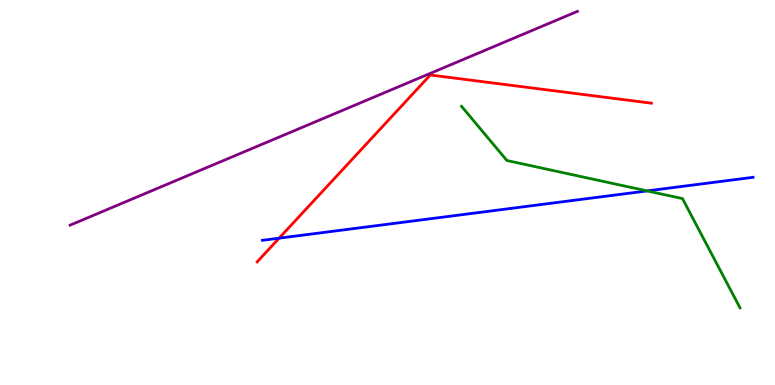[{'lines': ['blue', 'red'], 'intersections': [{'x': 3.6, 'y': 3.81}]}, {'lines': ['green', 'red'], 'intersections': []}, {'lines': ['purple', 'red'], 'intersections': []}, {'lines': ['blue', 'green'], 'intersections': [{'x': 8.35, 'y': 5.04}]}, {'lines': ['blue', 'purple'], 'intersections': []}, {'lines': ['green', 'purple'], 'intersections': []}]